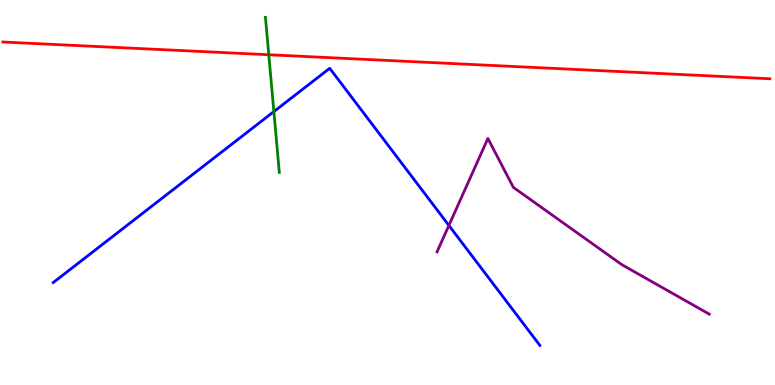[{'lines': ['blue', 'red'], 'intersections': []}, {'lines': ['green', 'red'], 'intersections': [{'x': 3.47, 'y': 8.58}]}, {'lines': ['purple', 'red'], 'intersections': []}, {'lines': ['blue', 'green'], 'intersections': [{'x': 3.53, 'y': 7.1}]}, {'lines': ['blue', 'purple'], 'intersections': [{'x': 5.79, 'y': 4.14}]}, {'lines': ['green', 'purple'], 'intersections': []}]